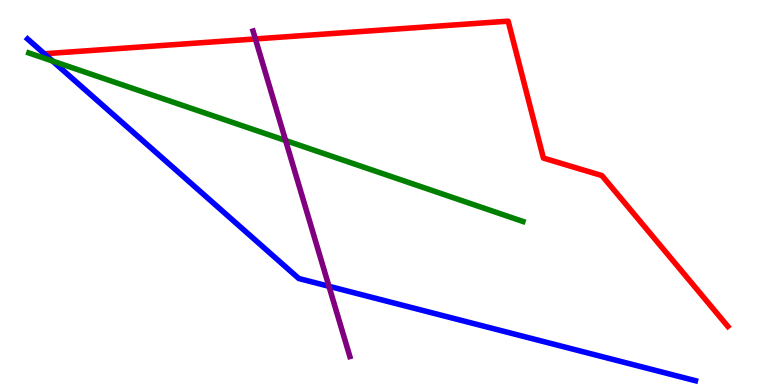[{'lines': ['blue', 'red'], 'intersections': [{'x': 0.572, 'y': 8.6}]}, {'lines': ['green', 'red'], 'intersections': []}, {'lines': ['purple', 'red'], 'intersections': [{'x': 3.3, 'y': 8.99}]}, {'lines': ['blue', 'green'], 'intersections': [{'x': 0.678, 'y': 8.41}]}, {'lines': ['blue', 'purple'], 'intersections': [{'x': 4.24, 'y': 2.56}]}, {'lines': ['green', 'purple'], 'intersections': [{'x': 3.69, 'y': 6.35}]}]